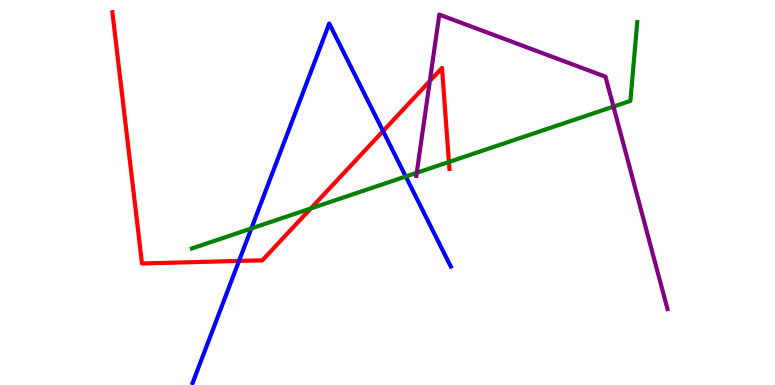[{'lines': ['blue', 'red'], 'intersections': [{'x': 3.08, 'y': 3.22}, {'x': 4.94, 'y': 6.59}]}, {'lines': ['green', 'red'], 'intersections': [{'x': 4.01, 'y': 4.59}, {'x': 5.79, 'y': 5.79}]}, {'lines': ['purple', 'red'], 'intersections': [{'x': 5.55, 'y': 7.9}]}, {'lines': ['blue', 'green'], 'intersections': [{'x': 3.24, 'y': 4.07}, {'x': 5.24, 'y': 5.42}]}, {'lines': ['blue', 'purple'], 'intersections': []}, {'lines': ['green', 'purple'], 'intersections': [{'x': 5.38, 'y': 5.51}, {'x': 7.92, 'y': 7.23}]}]